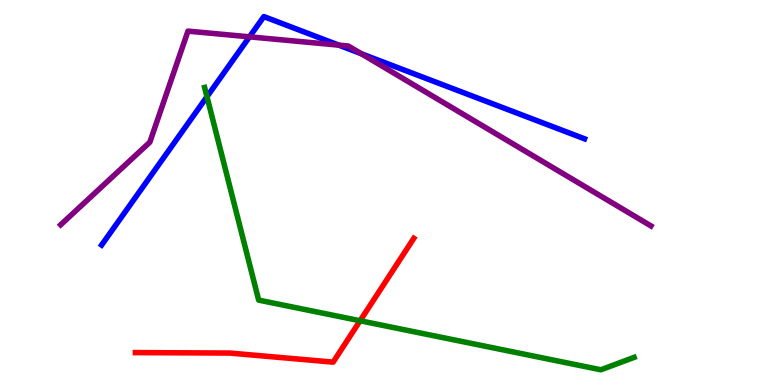[{'lines': ['blue', 'red'], 'intersections': []}, {'lines': ['green', 'red'], 'intersections': [{'x': 4.65, 'y': 1.67}]}, {'lines': ['purple', 'red'], 'intersections': []}, {'lines': ['blue', 'green'], 'intersections': [{'x': 2.67, 'y': 7.49}]}, {'lines': ['blue', 'purple'], 'intersections': [{'x': 3.22, 'y': 9.04}, {'x': 4.37, 'y': 8.83}, {'x': 4.66, 'y': 8.6}]}, {'lines': ['green', 'purple'], 'intersections': []}]